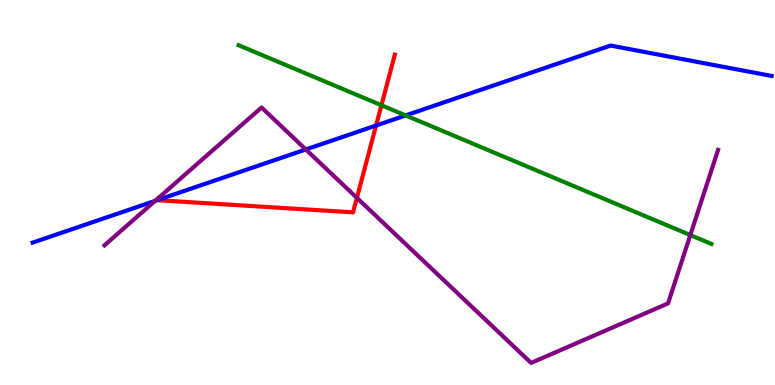[{'lines': ['blue', 'red'], 'intersections': [{'x': 4.85, 'y': 6.74}]}, {'lines': ['green', 'red'], 'intersections': [{'x': 4.92, 'y': 7.27}]}, {'lines': ['purple', 'red'], 'intersections': [{'x': 4.61, 'y': 4.86}]}, {'lines': ['blue', 'green'], 'intersections': [{'x': 5.23, 'y': 7.0}]}, {'lines': ['blue', 'purple'], 'intersections': [{'x': 2.0, 'y': 4.78}, {'x': 3.95, 'y': 6.12}]}, {'lines': ['green', 'purple'], 'intersections': [{'x': 8.91, 'y': 3.89}]}]